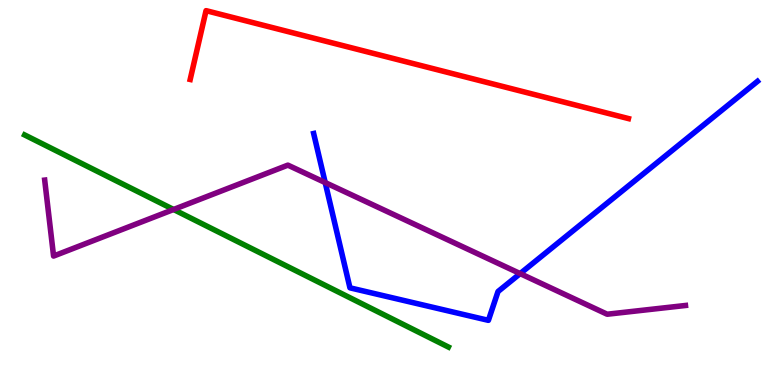[{'lines': ['blue', 'red'], 'intersections': []}, {'lines': ['green', 'red'], 'intersections': []}, {'lines': ['purple', 'red'], 'intersections': []}, {'lines': ['blue', 'green'], 'intersections': []}, {'lines': ['blue', 'purple'], 'intersections': [{'x': 4.2, 'y': 5.26}, {'x': 6.71, 'y': 2.89}]}, {'lines': ['green', 'purple'], 'intersections': [{'x': 2.24, 'y': 4.56}]}]